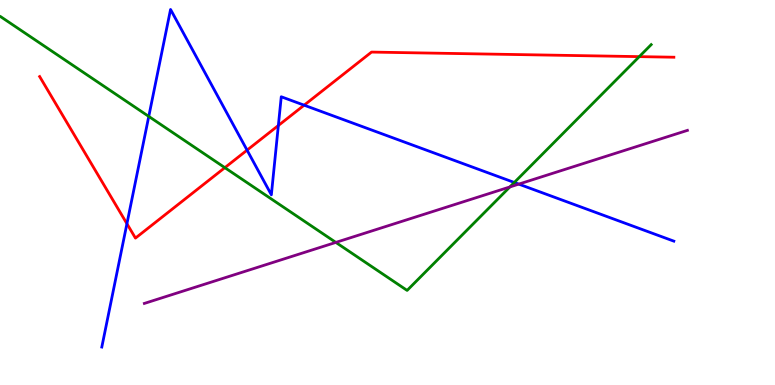[{'lines': ['blue', 'red'], 'intersections': [{'x': 1.64, 'y': 4.19}, {'x': 3.19, 'y': 6.1}, {'x': 3.59, 'y': 6.74}, {'x': 3.92, 'y': 7.27}]}, {'lines': ['green', 'red'], 'intersections': [{'x': 2.9, 'y': 5.65}, {'x': 8.25, 'y': 8.53}]}, {'lines': ['purple', 'red'], 'intersections': []}, {'lines': ['blue', 'green'], 'intersections': [{'x': 1.92, 'y': 6.98}, {'x': 6.64, 'y': 5.26}]}, {'lines': ['blue', 'purple'], 'intersections': [{'x': 6.69, 'y': 5.22}]}, {'lines': ['green', 'purple'], 'intersections': [{'x': 4.33, 'y': 3.7}, {'x': 6.58, 'y': 5.14}]}]